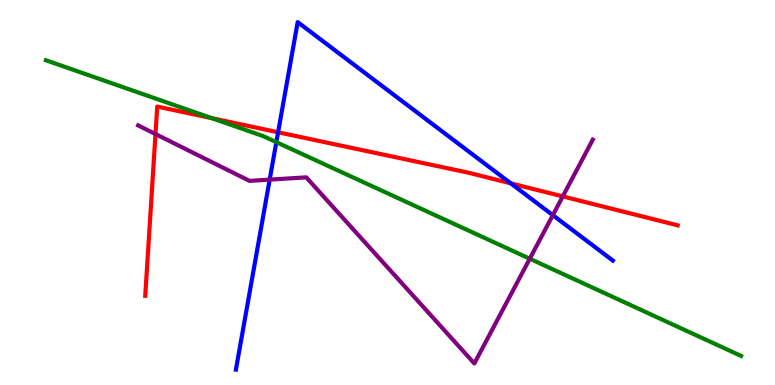[{'lines': ['blue', 'red'], 'intersections': [{'x': 3.59, 'y': 6.56}, {'x': 6.59, 'y': 5.24}]}, {'lines': ['green', 'red'], 'intersections': [{'x': 2.73, 'y': 6.93}]}, {'lines': ['purple', 'red'], 'intersections': [{'x': 2.01, 'y': 6.52}, {'x': 7.26, 'y': 4.9}]}, {'lines': ['blue', 'green'], 'intersections': [{'x': 3.57, 'y': 6.31}]}, {'lines': ['blue', 'purple'], 'intersections': [{'x': 3.48, 'y': 5.33}, {'x': 7.13, 'y': 4.41}]}, {'lines': ['green', 'purple'], 'intersections': [{'x': 6.84, 'y': 3.28}]}]